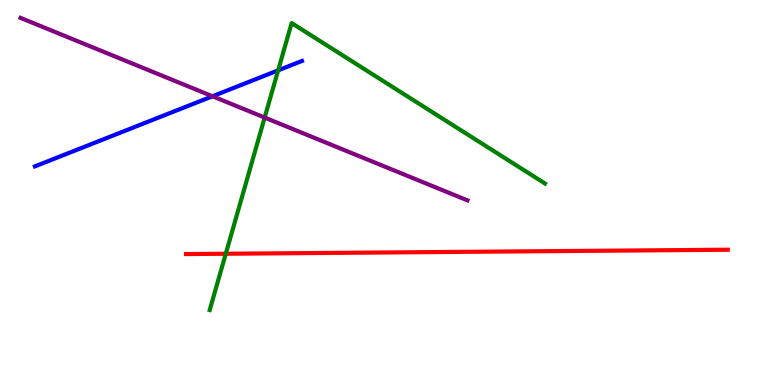[{'lines': ['blue', 'red'], 'intersections': []}, {'lines': ['green', 'red'], 'intersections': [{'x': 2.91, 'y': 3.41}]}, {'lines': ['purple', 'red'], 'intersections': []}, {'lines': ['blue', 'green'], 'intersections': [{'x': 3.59, 'y': 8.17}]}, {'lines': ['blue', 'purple'], 'intersections': [{'x': 2.74, 'y': 7.5}]}, {'lines': ['green', 'purple'], 'intersections': [{'x': 3.42, 'y': 6.95}]}]